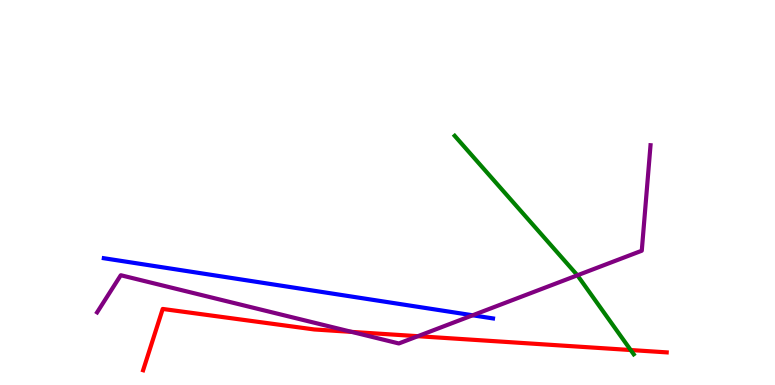[{'lines': ['blue', 'red'], 'intersections': []}, {'lines': ['green', 'red'], 'intersections': [{'x': 8.14, 'y': 0.908}]}, {'lines': ['purple', 'red'], 'intersections': [{'x': 4.54, 'y': 1.38}, {'x': 5.39, 'y': 1.27}]}, {'lines': ['blue', 'green'], 'intersections': []}, {'lines': ['blue', 'purple'], 'intersections': [{'x': 6.1, 'y': 1.81}]}, {'lines': ['green', 'purple'], 'intersections': [{'x': 7.45, 'y': 2.85}]}]